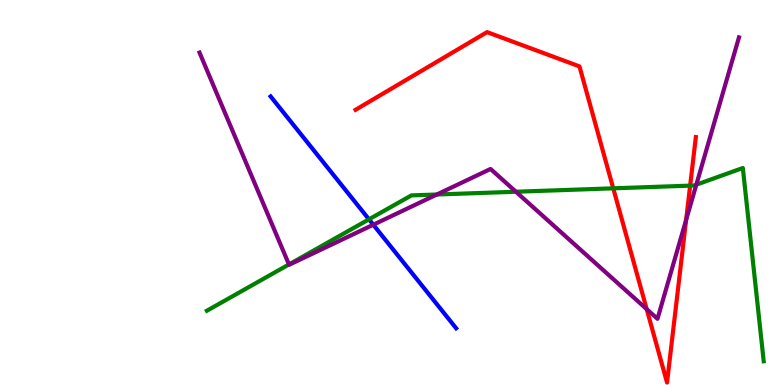[{'lines': ['blue', 'red'], 'intersections': []}, {'lines': ['green', 'red'], 'intersections': [{'x': 7.91, 'y': 5.11}, {'x': 8.91, 'y': 5.18}]}, {'lines': ['purple', 'red'], 'intersections': [{'x': 8.34, 'y': 1.97}, {'x': 8.85, 'y': 4.29}]}, {'lines': ['blue', 'green'], 'intersections': [{'x': 4.76, 'y': 4.3}]}, {'lines': ['blue', 'purple'], 'intersections': [{'x': 4.82, 'y': 4.16}]}, {'lines': ['green', 'purple'], 'intersections': [{'x': 3.73, 'y': 3.13}, {'x': 5.64, 'y': 4.95}, {'x': 6.66, 'y': 5.02}, {'x': 8.98, 'y': 5.2}]}]